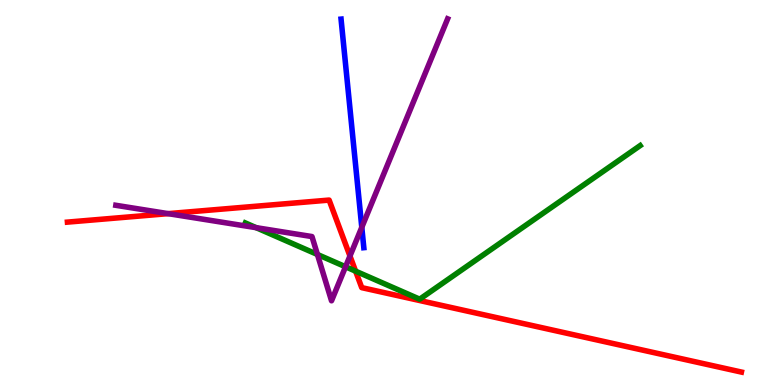[{'lines': ['blue', 'red'], 'intersections': []}, {'lines': ['green', 'red'], 'intersections': [{'x': 4.59, 'y': 2.96}]}, {'lines': ['purple', 'red'], 'intersections': [{'x': 2.17, 'y': 4.45}, {'x': 4.52, 'y': 3.35}]}, {'lines': ['blue', 'green'], 'intersections': []}, {'lines': ['blue', 'purple'], 'intersections': [{'x': 4.67, 'y': 4.1}]}, {'lines': ['green', 'purple'], 'intersections': [{'x': 3.3, 'y': 4.09}, {'x': 4.1, 'y': 3.39}, {'x': 4.46, 'y': 3.07}]}]